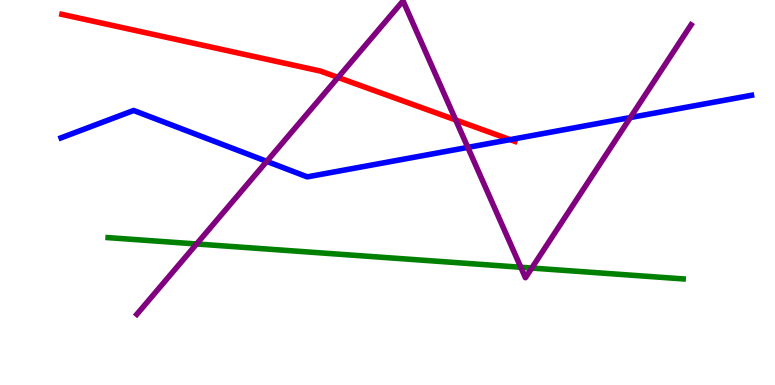[{'lines': ['blue', 'red'], 'intersections': [{'x': 6.58, 'y': 6.37}]}, {'lines': ['green', 'red'], 'intersections': []}, {'lines': ['purple', 'red'], 'intersections': [{'x': 4.36, 'y': 7.99}, {'x': 5.88, 'y': 6.88}]}, {'lines': ['blue', 'green'], 'intersections': []}, {'lines': ['blue', 'purple'], 'intersections': [{'x': 3.44, 'y': 5.81}, {'x': 6.04, 'y': 6.17}, {'x': 8.13, 'y': 6.95}]}, {'lines': ['green', 'purple'], 'intersections': [{'x': 2.54, 'y': 3.66}, {'x': 6.72, 'y': 3.06}, {'x': 6.86, 'y': 3.04}]}]